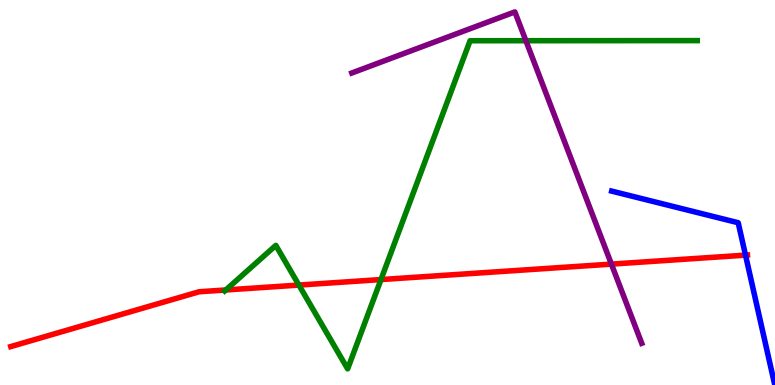[{'lines': ['blue', 'red'], 'intersections': [{'x': 9.62, 'y': 3.37}]}, {'lines': ['green', 'red'], 'intersections': [{'x': 2.91, 'y': 2.47}, {'x': 3.86, 'y': 2.6}, {'x': 4.92, 'y': 2.74}]}, {'lines': ['purple', 'red'], 'intersections': [{'x': 7.89, 'y': 3.14}]}, {'lines': ['blue', 'green'], 'intersections': []}, {'lines': ['blue', 'purple'], 'intersections': []}, {'lines': ['green', 'purple'], 'intersections': [{'x': 6.79, 'y': 8.94}]}]